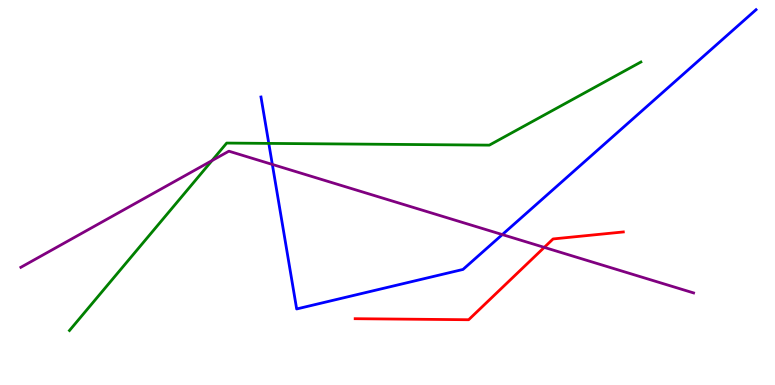[{'lines': ['blue', 'red'], 'intersections': []}, {'lines': ['green', 'red'], 'intersections': []}, {'lines': ['purple', 'red'], 'intersections': [{'x': 7.02, 'y': 3.57}]}, {'lines': ['blue', 'green'], 'intersections': [{'x': 3.47, 'y': 6.28}]}, {'lines': ['blue', 'purple'], 'intersections': [{'x': 3.51, 'y': 5.73}, {'x': 6.48, 'y': 3.91}]}, {'lines': ['green', 'purple'], 'intersections': [{'x': 2.74, 'y': 5.83}]}]